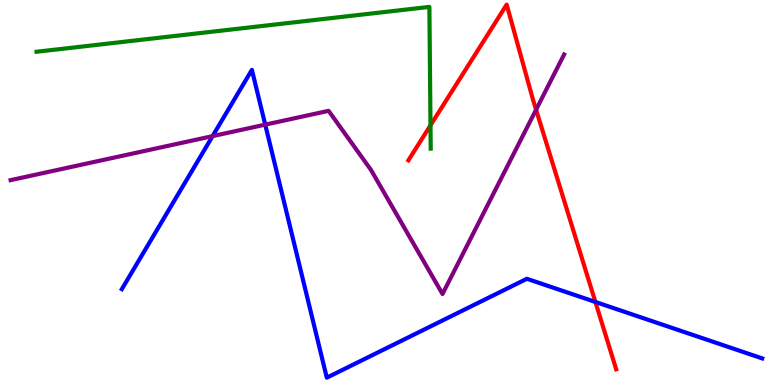[{'lines': ['blue', 'red'], 'intersections': [{'x': 7.68, 'y': 2.16}]}, {'lines': ['green', 'red'], 'intersections': [{'x': 5.55, 'y': 6.75}]}, {'lines': ['purple', 'red'], 'intersections': [{'x': 6.92, 'y': 7.15}]}, {'lines': ['blue', 'green'], 'intersections': []}, {'lines': ['blue', 'purple'], 'intersections': [{'x': 2.74, 'y': 6.46}, {'x': 3.42, 'y': 6.76}]}, {'lines': ['green', 'purple'], 'intersections': []}]